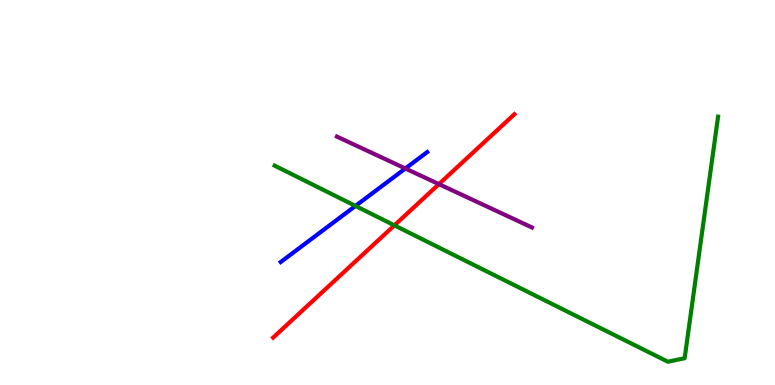[{'lines': ['blue', 'red'], 'intersections': []}, {'lines': ['green', 'red'], 'intersections': [{'x': 5.09, 'y': 4.15}]}, {'lines': ['purple', 'red'], 'intersections': [{'x': 5.66, 'y': 5.22}]}, {'lines': ['blue', 'green'], 'intersections': [{'x': 4.59, 'y': 4.65}]}, {'lines': ['blue', 'purple'], 'intersections': [{'x': 5.23, 'y': 5.62}]}, {'lines': ['green', 'purple'], 'intersections': []}]